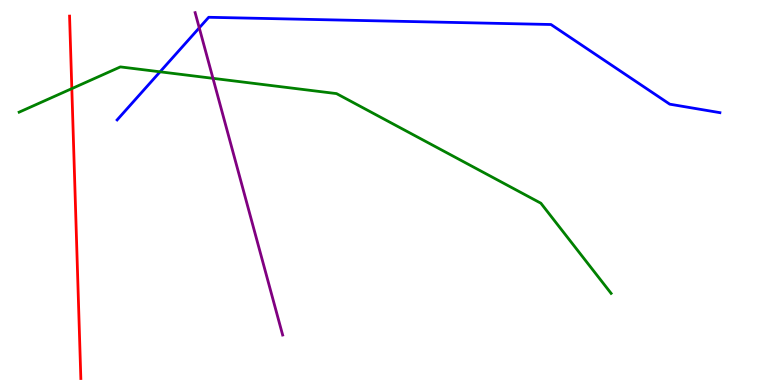[{'lines': ['blue', 'red'], 'intersections': []}, {'lines': ['green', 'red'], 'intersections': [{'x': 0.927, 'y': 7.7}]}, {'lines': ['purple', 'red'], 'intersections': []}, {'lines': ['blue', 'green'], 'intersections': [{'x': 2.07, 'y': 8.13}]}, {'lines': ['blue', 'purple'], 'intersections': [{'x': 2.57, 'y': 9.28}]}, {'lines': ['green', 'purple'], 'intersections': [{'x': 2.75, 'y': 7.97}]}]